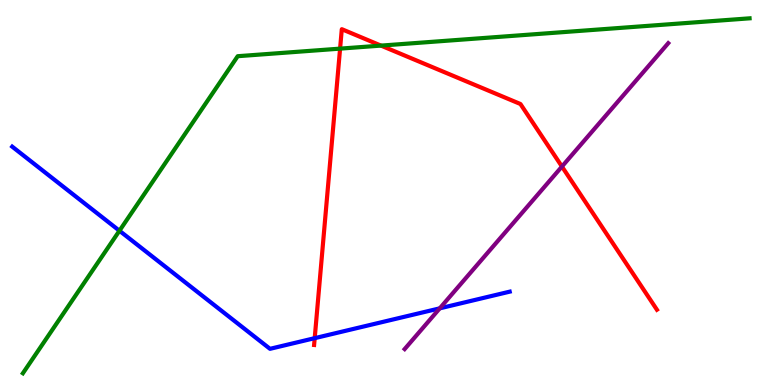[{'lines': ['blue', 'red'], 'intersections': [{'x': 4.06, 'y': 1.22}]}, {'lines': ['green', 'red'], 'intersections': [{'x': 4.39, 'y': 8.74}, {'x': 4.92, 'y': 8.82}]}, {'lines': ['purple', 'red'], 'intersections': [{'x': 7.25, 'y': 5.67}]}, {'lines': ['blue', 'green'], 'intersections': [{'x': 1.54, 'y': 4.01}]}, {'lines': ['blue', 'purple'], 'intersections': [{'x': 5.67, 'y': 1.99}]}, {'lines': ['green', 'purple'], 'intersections': []}]